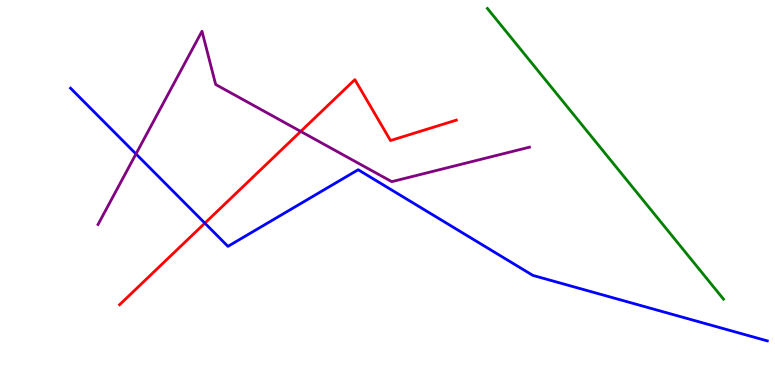[{'lines': ['blue', 'red'], 'intersections': [{'x': 2.64, 'y': 4.2}]}, {'lines': ['green', 'red'], 'intersections': []}, {'lines': ['purple', 'red'], 'intersections': [{'x': 3.88, 'y': 6.59}]}, {'lines': ['blue', 'green'], 'intersections': []}, {'lines': ['blue', 'purple'], 'intersections': [{'x': 1.75, 'y': 6.0}]}, {'lines': ['green', 'purple'], 'intersections': []}]